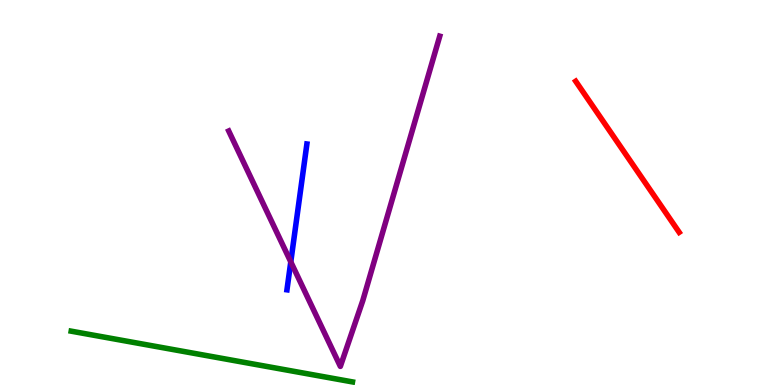[{'lines': ['blue', 'red'], 'intersections': []}, {'lines': ['green', 'red'], 'intersections': []}, {'lines': ['purple', 'red'], 'intersections': []}, {'lines': ['blue', 'green'], 'intersections': []}, {'lines': ['blue', 'purple'], 'intersections': [{'x': 3.75, 'y': 3.2}]}, {'lines': ['green', 'purple'], 'intersections': []}]